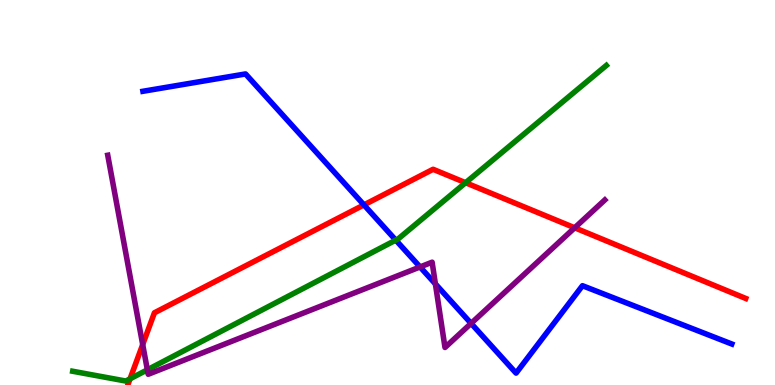[{'lines': ['blue', 'red'], 'intersections': [{'x': 4.7, 'y': 4.68}]}, {'lines': ['green', 'red'], 'intersections': [{'x': 1.68, 'y': 0.16}, {'x': 6.01, 'y': 5.25}]}, {'lines': ['purple', 'red'], 'intersections': [{'x': 1.84, 'y': 1.05}, {'x': 7.42, 'y': 4.08}]}, {'lines': ['blue', 'green'], 'intersections': [{'x': 5.11, 'y': 3.76}]}, {'lines': ['blue', 'purple'], 'intersections': [{'x': 5.42, 'y': 3.07}, {'x': 5.62, 'y': 2.63}, {'x': 6.08, 'y': 1.6}]}, {'lines': ['green', 'purple'], 'intersections': [{'x': 1.9, 'y': 0.395}]}]